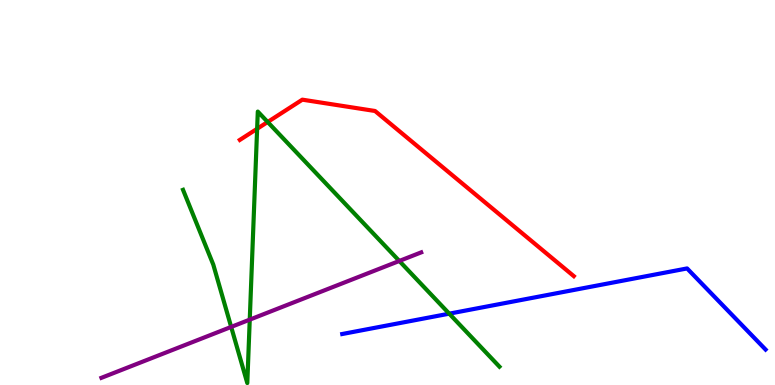[{'lines': ['blue', 'red'], 'intersections': []}, {'lines': ['green', 'red'], 'intersections': [{'x': 3.32, 'y': 6.66}, {'x': 3.45, 'y': 6.83}]}, {'lines': ['purple', 'red'], 'intersections': []}, {'lines': ['blue', 'green'], 'intersections': [{'x': 5.8, 'y': 1.85}]}, {'lines': ['blue', 'purple'], 'intersections': []}, {'lines': ['green', 'purple'], 'intersections': [{'x': 2.98, 'y': 1.51}, {'x': 3.22, 'y': 1.7}, {'x': 5.15, 'y': 3.22}]}]